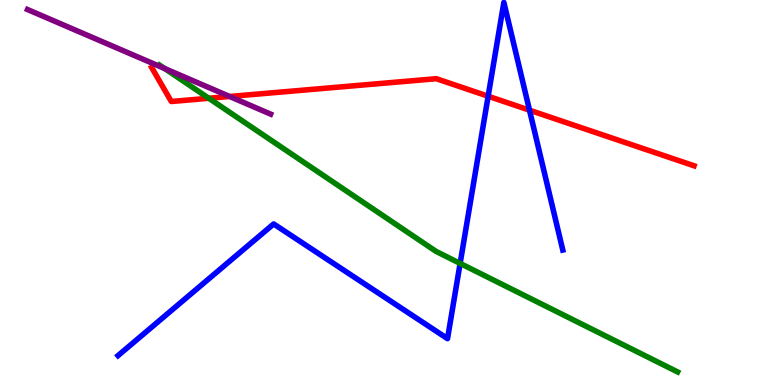[{'lines': ['blue', 'red'], 'intersections': [{'x': 6.3, 'y': 7.5}, {'x': 6.83, 'y': 7.14}]}, {'lines': ['green', 'red'], 'intersections': [{'x': 2.69, 'y': 7.45}]}, {'lines': ['purple', 'red'], 'intersections': [{'x': 2.96, 'y': 7.49}]}, {'lines': ['blue', 'green'], 'intersections': [{'x': 5.94, 'y': 3.16}]}, {'lines': ['blue', 'purple'], 'intersections': []}, {'lines': ['green', 'purple'], 'intersections': [{'x': 2.13, 'y': 8.22}]}]